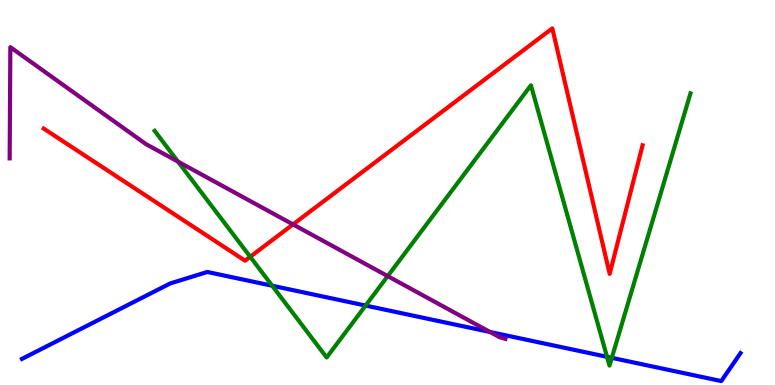[{'lines': ['blue', 'red'], 'intersections': []}, {'lines': ['green', 'red'], 'intersections': [{'x': 3.23, 'y': 3.33}]}, {'lines': ['purple', 'red'], 'intersections': [{'x': 3.78, 'y': 4.17}]}, {'lines': ['blue', 'green'], 'intersections': [{'x': 3.51, 'y': 2.58}, {'x': 4.72, 'y': 2.06}, {'x': 7.83, 'y': 0.732}, {'x': 7.89, 'y': 0.706}]}, {'lines': ['blue', 'purple'], 'intersections': [{'x': 6.32, 'y': 1.38}]}, {'lines': ['green', 'purple'], 'intersections': [{'x': 2.3, 'y': 5.8}, {'x': 5.0, 'y': 2.83}]}]